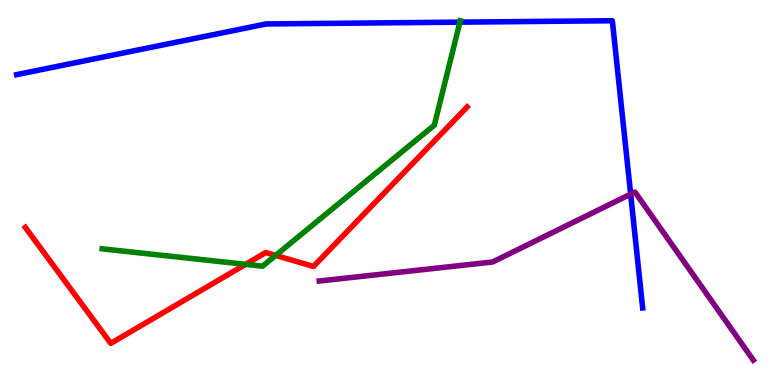[{'lines': ['blue', 'red'], 'intersections': []}, {'lines': ['green', 'red'], 'intersections': [{'x': 3.17, 'y': 3.13}, {'x': 3.56, 'y': 3.37}]}, {'lines': ['purple', 'red'], 'intersections': []}, {'lines': ['blue', 'green'], 'intersections': [{'x': 5.93, 'y': 9.42}]}, {'lines': ['blue', 'purple'], 'intersections': [{'x': 8.14, 'y': 4.96}]}, {'lines': ['green', 'purple'], 'intersections': []}]